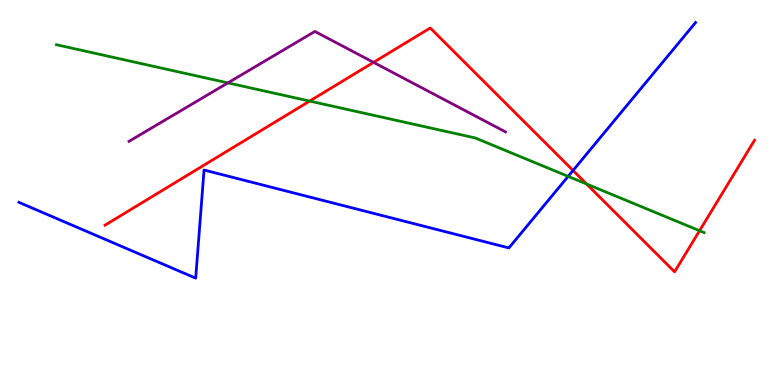[{'lines': ['blue', 'red'], 'intersections': [{'x': 7.39, 'y': 5.57}]}, {'lines': ['green', 'red'], 'intersections': [{'x': 4.0, 'y': 7.37}, {'x': 7.57, 'y': 5.22}, {'x': 9.03, 'y': 4.01}]}, {'lines': ['purple', 'red'], 'intersections': [{'x': 4.82, 'y': 8.38}]}, {'lines': ['blue', 'green'], 'intersections': [{'x': 7.33, 'y': 5.42}]}, {'lines': ['blue', 'purple'], 'intersections': []}, {'lines': ['green', 'purple'], 'intersections': [{'x': 2.94, 'y': 7.85}]}]